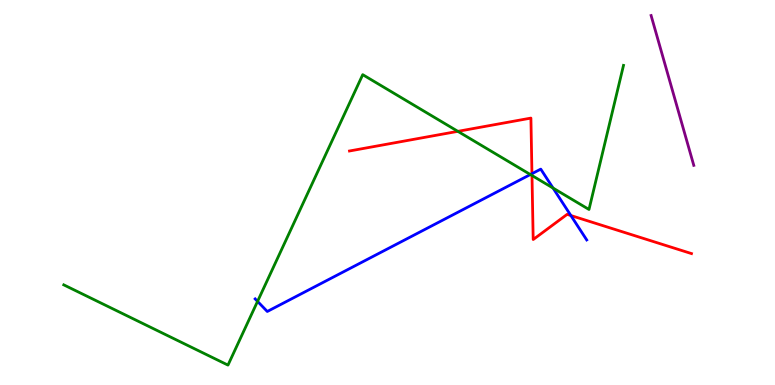[{'lines': ['blue', 'red'], 'intersections': [{'x': 6.86, 'y': 5.49}, {'x': 7.37, 'y': 4.4}]}, {'lines': ['green', 'red'], 'intersections': [{'x': 5.91, 'y': 6.59}, {'x': 6.86, 'y': 5.44}]}, {'lines': ['purple', 'red'], 'intersections': []}, {'lines': ['blue', 'green'], 'intersections': [{'x': 3.32, 'y': 2.17}, {'x': 6.84, 'y': 5.47}, {'x': 7.14, 'y': 5.12}]}, {'lines': ['blue', 'purple'], 'intersections': []}, {'lines': ['green', 'purple'], 'intersections': []}]